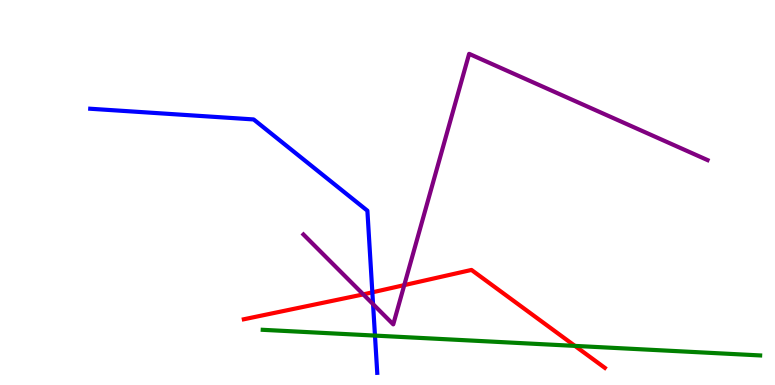[{'lines': ['blue', 'red'], 'intersections': [{'x': 4.8, 'y': 2.41}]}, {'lines': ['green', 'red'], 'intersections': [{'x': 7.42, 'y': 1.02}]}, {'lines': ['purple', 'red'], 'intersections': [{'x': 4.69, 'y': 2.35}, {'x': 5.22, 'y': 2.59}]}, {'lines': ['blue', 'green'], 'intersections': [{'x': 4.84, 'y': 1.28}]}, {'lines': ['blue', 'purple'], 'intersections': [{'x': 4.81, 'y': 2.1}]}, {'lines': ['green', 'purple'], 'intersections': []}]